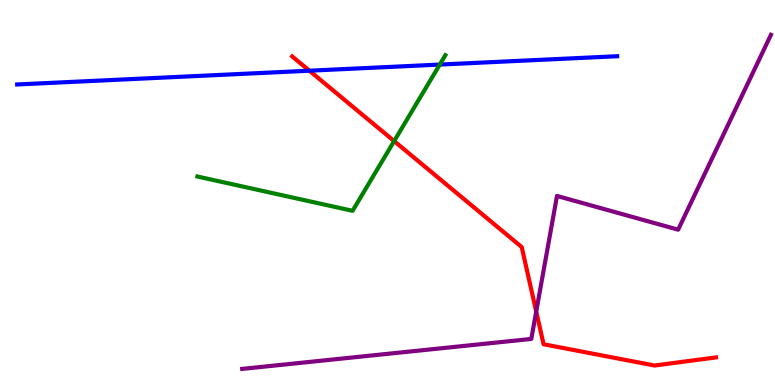[{'lines': ['blue', 'red'], 'intersections': [{'x': 3.99, 'y': 8.16}]}, {'lines': ['green', 'red'], 'intersections': [{'x': 5.09, 'y': 6.34}]}, {'lines': ['purple', 'red'], 'intersections': [{'x': 6.92, 'y': 1.91}]}, {'lines': ['blue', 'green'], 'intersections': [{'x': 5.67, 'y': 8.32}]}, {'lines': ['blue', 'purple'], 'intersections': []}, {'lines': ['green', 'purple'], 'intersections': []}]